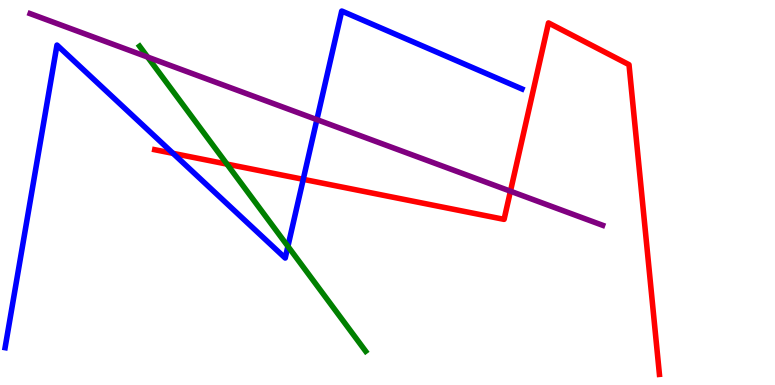[{'lines': ['blue', 'red'], 'intersections': [{'x': 2.23, 'y': 6.02}, {'x': 3.91, 'y': 5.34}]}, {'lines': ['green', 'red'], 'intersections': [{'x': 2.93, 'y': 5.74}]}, {'lines': ['purple', 'red'], 'intersections': [{'x': 6.59, 'y': 5.03}]}, {'lines': ['blue', 'green'], 'intersections': [{'x': 3.72, 'y': 3.6}]}, {'lines': ['blue', 'purple'], 'intersections': [{'x': 4.09, 'y': 6.89}]}, {'lines': ['green', 'purple'], 'intersections': [{'x': 1.9, 'y': 8.52}]}]